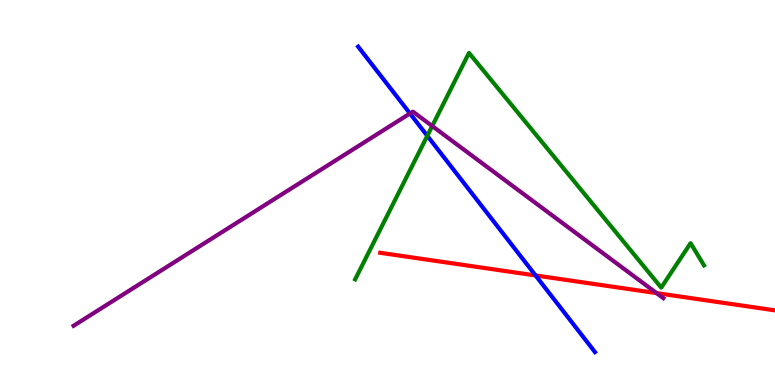[{'lines': ['blue', 'red'], 'intersections': [{'x': 6.91, 'y': 2.85}]}, {'lines': ['green', 'red'], 'intersections': []}, {'lines': ['purple', 'red'], 'intersections': [{'x': 8.47, 'y': 2.39}]}, {'lines': ['blue', 'green'], 'intersections': [{'x': 5.51, 'y': 6.47}]}, {'lines': ['blue', 'purple'], 'intersections': [{'x': 5.29, 'y': 7.05}]}, {'lines': ['green', 'purple'], 'intersections': [{'x': 5.58, 'y': 6.73}]}]